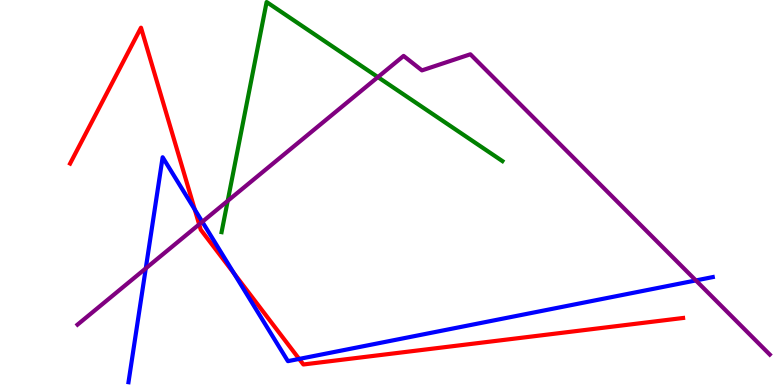[{'lines': ['blue', 'red'], 'intersections': [{'x': 2.51, 'y': 4.56}, {'x': 3.02, 'y': 2.9}, {'x': 3.86, 'y': 0.677}]}, {'lines': ['green', 'red'], 'intersections': []}, {'lines': ['purple', 'red'], 'intersections': [{'x': 2.57, 'y': 4.17}]}, {'lines': ['blue', 'green'], 'intersections': []}, {'lines': ['blue', 'purple'], 'intersections': [{'x': 1.88, 'y': 3.03}, {'x': 2.61, 'y': 4.24}, {'x': 8.98, 'y': 2.72}]}, {'lines': ['green', 'purple'], 'intersections': [{'x': 2.94, 'y': 4.78}, {'x': 4.88, 'y': 8.0}]}]